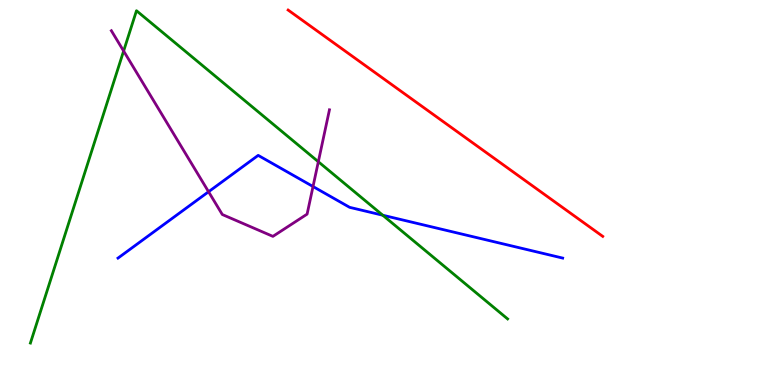[{'lines': ['blue', 'red'], 'intersections': []}, {'lines': ['green', 'red'], 'intersections': []}, {'lines': ['purple', 'red'], 'intersections': []}, {'lines': ['blue', 'green'], 'intersections': [{'x': 4.94, 'y': 4.41}]}, {'lines': ['blue', 'purple'], 'intersections': [{'x': 2.69, 'y': 5.02}, {'x': 4.04, 'y': 5.16}]}, {'lines': ['green', 'purple'], 'intersections': [{'x': 1.6, 'y': 8.67}, {'x': 4.11, 'y': 5.8}]}]